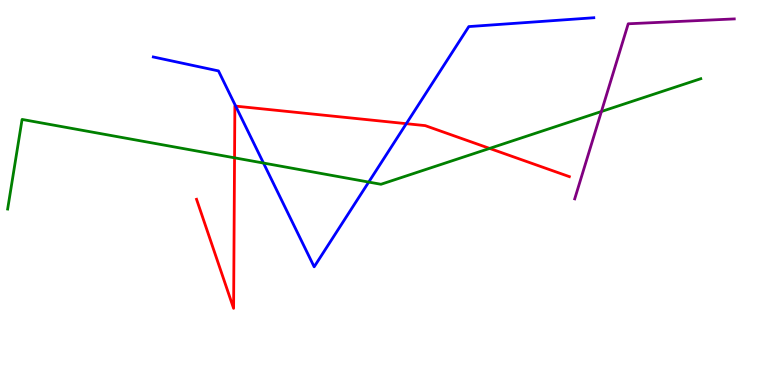[{'lines': ['blue', 'red'], 'intersections': [{'x': 3.04, 'y': 7.24}, {'x': 5.24, 'y': 6.79}]}, {'lines': ['green', 'red'], 'intersections': [{'x': 3.03, 'y': 5.9}, {'x': 6.32, 'y': 6.15}]}, {'lines': ['purple', 'red'], 'intersections': []}, {'lines': ['blue', 'green'], 'intersections': [{'x': 3.4, 'y': 5.76}, {'x': 4.76, 'y': 5.27}]}, {'lines': ['blue', 'purple'], 'intersections': []}, {'lines': ['green', 'purple'], 'intersections': [{'x': 7.76, 'y': 7.1}]}]